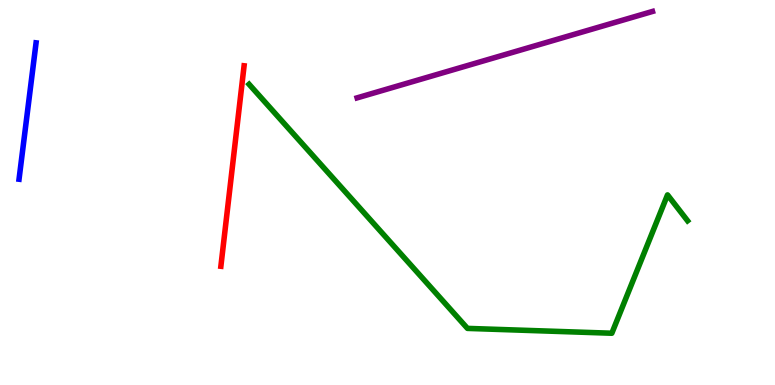[{'lines': ['blue', 'red'], 'intersections': []}, {'lines': ['green', 'red'], 'intersections': []}, {'lines': ['purple', 'red'], 'intersections': []}, {'lines': ['blue', 'green'], 'intersections': []}, {'lines': ['blue', 'purple'], 'intersections': []}, {'lines': ['green', 'purple'], 'intersections': []}]